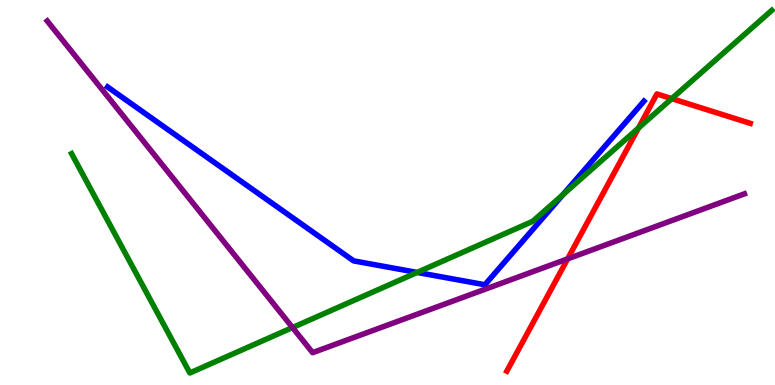[{'lines': ['blue', 'red'], 'intersections': []}, {'lines': ['green', 'red'], 'intersections': [{'x': 8.24, 'y': 6.67}, {'x': 8.67, 'y': 7.44}]}, {'lines': ['purple', 'red'], 'intersections': [{'x': 7.32, 'y': 3.28}]}, {'lines': ['blue', 'green'], 'intersections': [{'x': 5.38, 'y': 2.92}, {'x': 7.26, 'y': 4.94}]}, {'lines': ['blue', 'purple'], 'intersections': []}, {'lines': ['green', 'purple'], 'intersections': [{'x': 3.77, 'y': 1.49}]}]